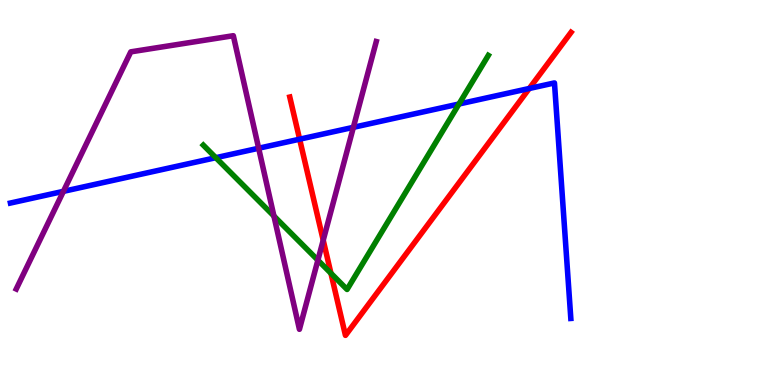[{'lines': ['blue', 'red'], 'intersections': [{'x': 3.87, 'y': 6.38}, {'x': 6.83, 'y': 7.7}]}, {'lines': ['green', 'red'], 'intersections': [{'x': 4.27, 'y': 2.9}]}, {'lines': ['purple', 'red'], 'intersections': [{'x': 4.17, 'y': 3.76}]}, {'lines': ['blue', 'green'], 'intersections': [{'x': 2.78, 'y': 5.9}, {'x': 5.92, 'y': 7.3}]}, {'lines': ['blue', 'purple'], 'intersections': [{'x': 0.818, 'y': 5.03}, {'x': 3.34, 'y': 6.15}, {'x': 4.56, 'y': 6.69}]}, {'lines': ['green', 'purple'], 'intersections': [{'x': 3.53, 'y': 4.39}, {'x': 4.1, 'y': 3.24}]}]